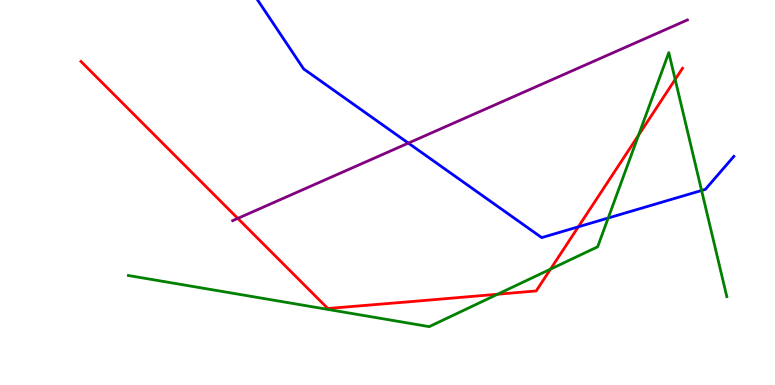[{'lines': ['blue', 'red'], 'intersections': [{'x': 7.46, 'y': 4.11}]}, {'lines': ['green', 'red'], 'intersections': [{'x': 6.42, 'y': 2.36}, {'x': 7.1, 'y': 3.01}, {'x': 8.24, 'y': 6.49}, {'x': 8.71, 'y': 7.94}]}, {'lines': ['purple', 'red'], 'intersections': [{'x': 3.07, 'y': 4.33}]}, {'lines': ['blue', 'green'], 'intersections': [{'x': 7.85, 'y': 4.34}, {'x': 9.05, 'y': 5.05}]}, {'lines': ['blue', 'purple'], 'intersections': [{'x': 5.27, 'y': 6.28}]}, {'lines': ['green', 'purple'], 'intersections': []}]